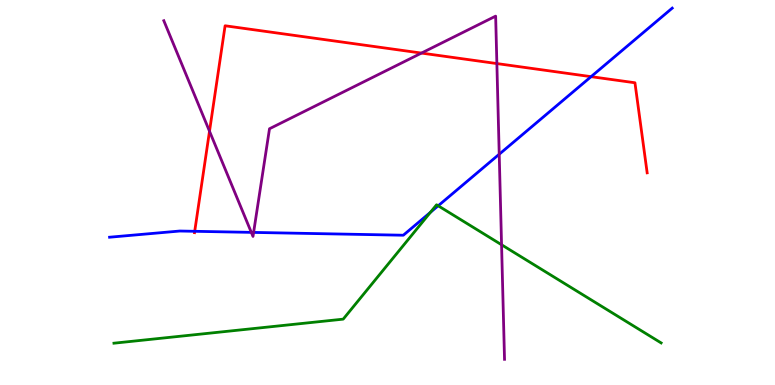[{'lines': ['blue', 'red'], 'intersections': [{'x': 2.51, 'y': 3.99}, {'x': 7.63, 'y': 8.01}]}, {'lines': ['green', 'red'], 'intersections': []}, {'lines': ['purple', 'red'], 'intersections': [{'x': 2.7, 'y': 6.59}, {'x': 5.44, 'y': 8.62}, {'x': 6.41, 'y': 8.35}]}, {'lines': ['blue', 'green'], 'intersections': [{'x': 5.55, 'y': 4.48}, {'x': 5.65, 'y': 4.66}]}, {'lines': ['blue', 'purple'], 'intersections': [{'x': 3.24, 'y': 3.96}, {'x': 3.27, 'y': 3.96}, {'x': 6.44, 'y': 5.99}]}, {'lines': ['green', 'purple'], 'intersections': [{'x': 6.47, 'y': 3.64}]}]